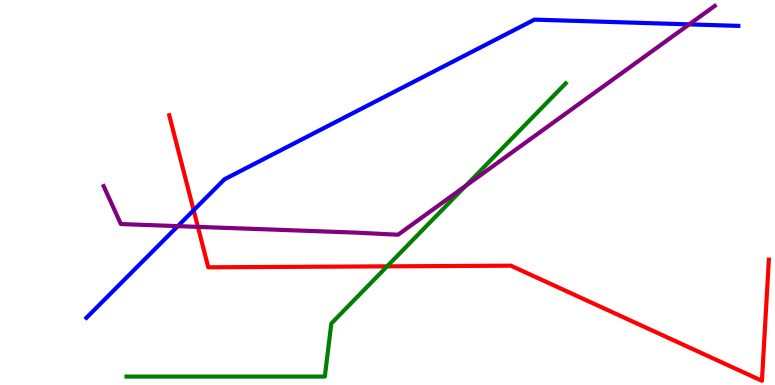[{'lines': ['blue', 'red'], 'intersections': [{'x': 2.5, 'y': 4.54}]}, {'lines': ['green', 'red'], 'intersections': [{'x': 4.99, 'y': 3.08}]}, {'lines': ['purple', 'red'], 'intersections': [{'x': 2.55, 'y': 4.11}]}, {'lines': ['blue', 'green'], 'intersections': []}, {'lines': ['blue', 'purple'], 'intersections': [{'x': 2.29, 'y': 4.13}, {'x': 8.89, 'y': 9.37}]}, {'lines': ['green', 'purple'], 'intersections': [{'x': 6.01, 'y': 5.17}]}]